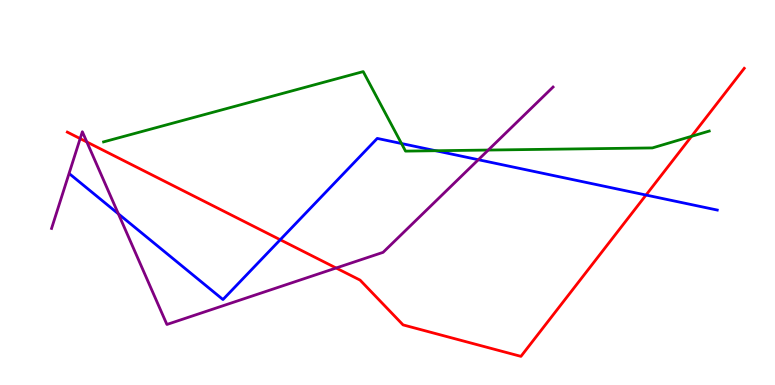[{'lines': ['blue', 'red'], 'intersections': [{'x': 3.62, 'y': 3.77}, {'x': 8.34, 'y': 4.93}]}, {'lines': ['green', 'red'], 'intersections': [{'x': 8.92, 'y': 6.46}]}, {'lines': ['purple', 'red'], 'intersections': [{'x': 1.03, 'y': 6.4}, {'x': 1.12, 'y': 6.31}, {'x': 4.34, 'y': 3.04}]}, {'lines': ['blue', 'green'], 'intersections': [{'x': 5.18, 'y': 6.27}, {'x': 5.62, 'y': 6.08}]}, {'lines': ['blue', 'purple'], 'intersections': [{'x': 1.53, 'y': 4.45}, {'x': 6.17, 'y': 5.85}]}, {'lines': ['green', 'purple'], 'intersections': [{'x': 6.3, 'y': 6.1}]}]